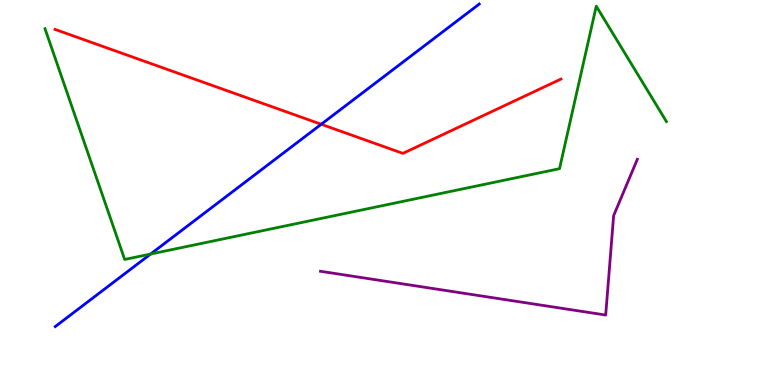[{'lines': ['blue', 'red'], 'intersections': [{'x': 4.14, 'y': 6.77}]}, {'lines': ['green', 'red'], 'intersections': []}, {'lines': ['purple', 'red'], 'intersections': []}, {'lines': ['blue', 'green'], 'intersections': [{'x': 1.94, 'y': 3.4}]}, {'lines': ['blue', 'purple'], 'intersections': []}, {'lines': ['green', 'purple'], 'intersections': []}]